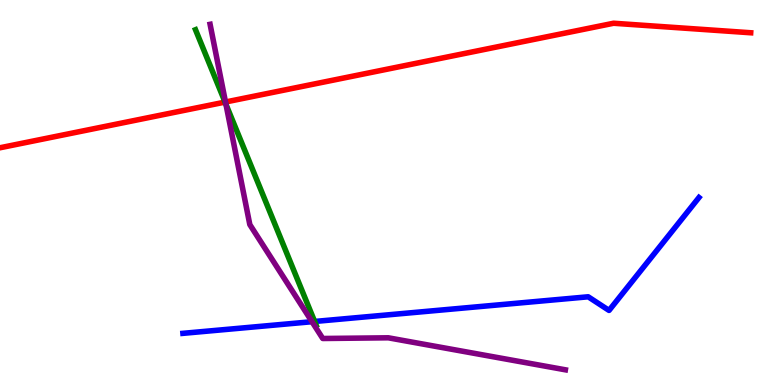[{'lines': ['blue', 'red'], 'intersections': []}, {'lines': ['green', 'red'], 'intersections': [{'x': 2.9, 'y': 7.35}]}, {'lines': ['purple', 'red'], 'intersections': [{'x': 2.91, 'y': 7.35}]}, {'lines': ['blue', 'green'], 'intersections': [{'x': 4.06, 'y': 1.65}]}, {'lines': ['blue', 'purple'], 'intersections': [{'x': 4.03, 'y': 1.64}]}, {'lines': ['green', 'purple'], 'intersections': [{'x': 2.92, 'y': 7.29}]}]